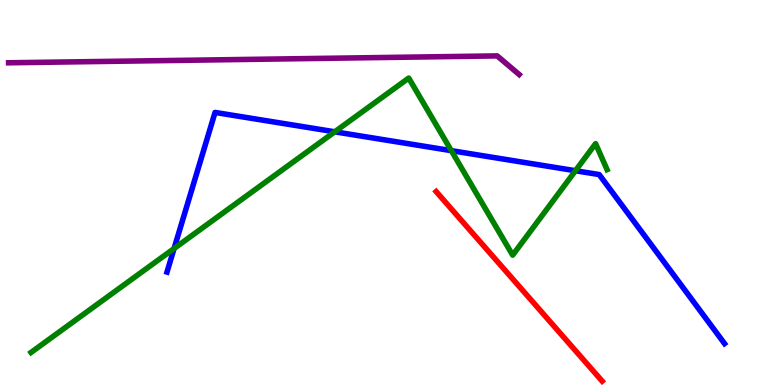[{'lines': ['blue', 'red'], 'intersections': []}, {'lines': ['green', 'red'], 'intersections': []}, {'lines': ['purple', 'red'], 'intersections': []}, {'lines': ['blue', 'green'], 'intersections': [{'x': 2.25, 'y': 3.54}, {'x': 4.32, 'y': 6.58}, {'x': 5.82, 'y': 6.09}, {'x': 7.43, 'y': 5.57}]}, {'lines': ['blue', 'purple'], 'intersections': []}, {'lines': ['green', 'purple'], 'intersections': []}]